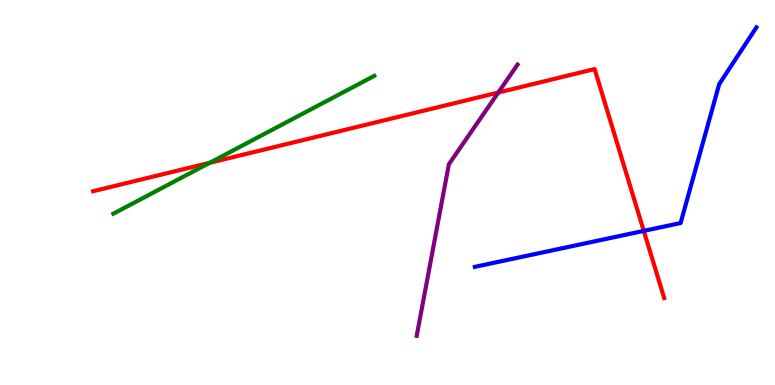[{'lines': ['blue', 'red'], 'intersections': [{'x': 8.31, 'y': 4.0}]}, {'lines': ['green', 'red'], 'intersections': [{'x': 2.71, 'y': 5.77}]}, {'lines': ['purple', 'red'], 'intersections': [{'x': 6.43, 'y': 7.6}]}, {'lines': ['blue', 'green'], 'intersections': []}, {'lines': ['blue', 'purple'], 'intersections': []}, {'lines': ['green', 'purple'], 'intersections': []}]